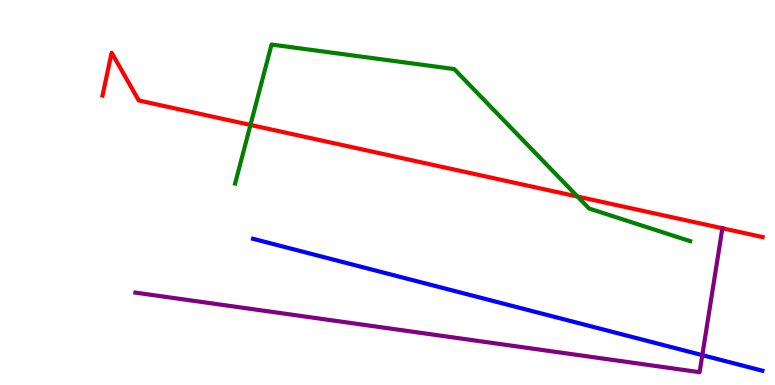[{'lines': ['blue', 'red'], 'intersections': []}, {'lines': ['green', 'red'], 'intersections': [{'x': 3.23, 'y': 6.75}, {'x': 7.45, 'y': 4.89}]}, {'lines': ['purple', 'red'], 'intersections': []}, {'lines': ['blue', 'green'], 'intersections': []}, {'lines': ['blue', 'purple'], 'intersections': [{'x': 9.06, 'y': 0.775}]}, {'lines': ['green', 'purple'], 'intersections': []}]